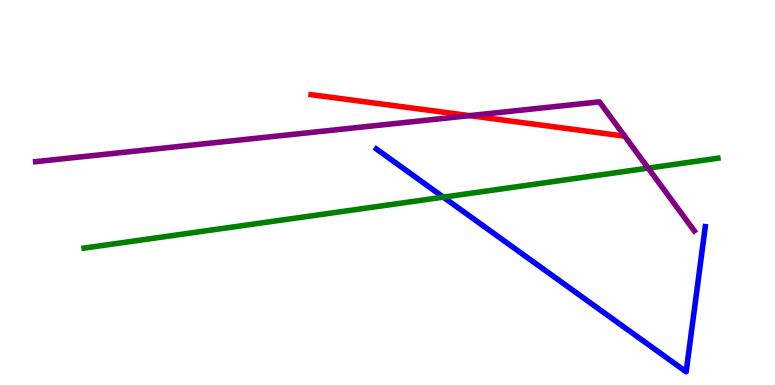[{'lines': ['blue', 'red'], 'intersections': []}, {'lines': ['green', 'red'], 'intersections': []}, {'lines': ['purple', 'red'], 'intersections': [{'x': 6.06, 'y': 7.0}]}, {'lines': ['blue', 'green'], 'intersections': [{'x': 5.72, 'y': 4.88}]}, {'lines': ['blue', 'purple'], 'intersections': []}, {'lines': ['green', 'purple'], 'intersections': [{'x': 8.36, 'y': 5.63}]}]